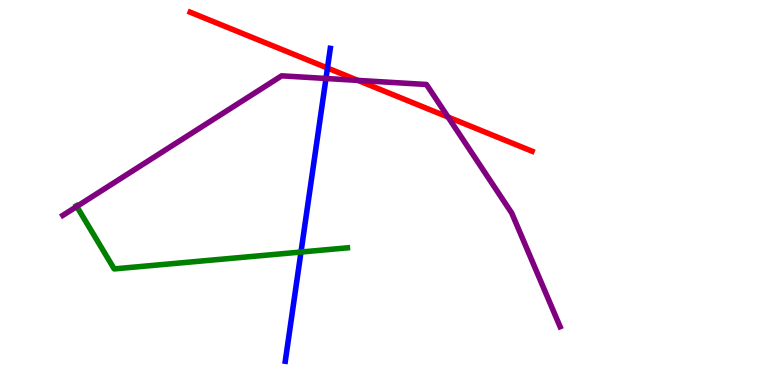[{'lines': ['blue', 'red'], 'intersections': [{'x': 4.23, 'y': 8.23}]}, {'lines': ['green', 'red'], 'intersections': []}, {'lines': ['purple', 'red'], 'intersections': [{'x': 4.62, 'y': 7.91}, {'x': 5.78, 'y': 6.96}]}, {'lines': ['blue', 'green'], 'intersections': [{'x': 3.88, 'y': 3.45}]}, {'lines': ['blue', 'purple'], 'intersections': [{'x': 4.21, 'y': 7.96}]}, {'lines': ['green', 'purple'], 'intersections': [{'x': 0.991, 'y': 4.64}]}]